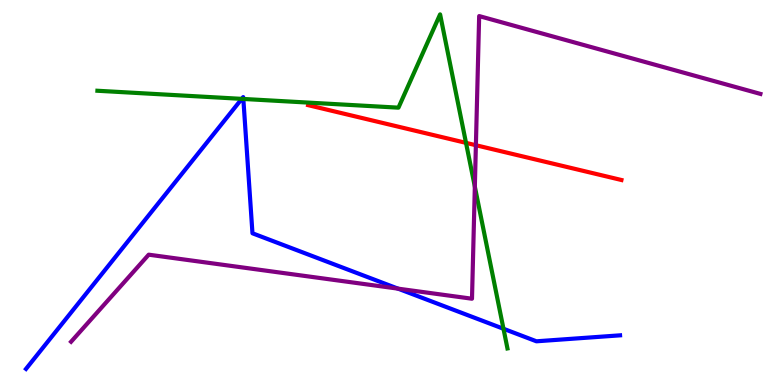[{'lines': ['blue', 'red'], 'intersections': []}, {'lines': ['green', 'red'], 'intersections': [{'x': 6.01, 'y': 6.29}]}, {'lines': ['purple', 'red'], 'intersections': [{'x': 6.14, 'y': 6.23}]}, {'lines': ['blue', 'green'], 'intersections': [{'x': 3.12, 'y': 7.43}, {'x': 3.14, 'y': 7.43}, {'x': 6.5, 'y': 1.46}]}, {'lines': ['blue', 'purple'], 'intersections': [{'x': 5.14, 'y': 2.5}]}, {'lines': ['green', 'purple'], 'intersections': [{'x': 6.13, 'y': 5.15}]}]